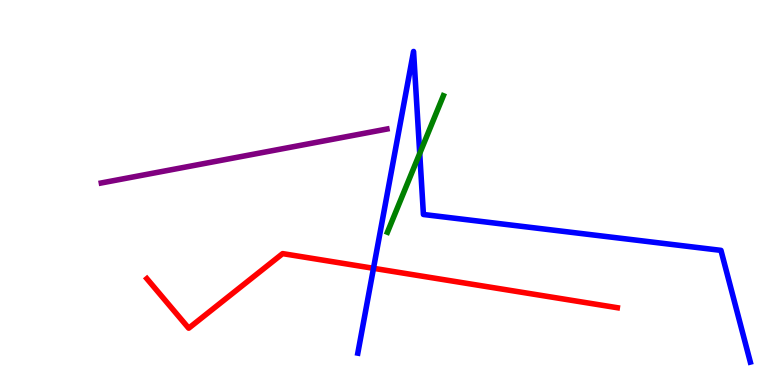[{'lines': ['blue', 'red'], 'intersections': [{'x': 4.82, 'y': 3.03}]}, {'lines': ['green', 'red'], 'intersections': []}, {'lines': ['purple', 'red'], 'intersections': []}, {'lines': ['blue', 'green'], 'intersections': [{'x': 5.42, 'y': 6.02}]}, {'lines': ['blue', 'purple'], 'intersections': []}, {'lines': ['green', 'purple'], 'intersections': []}]